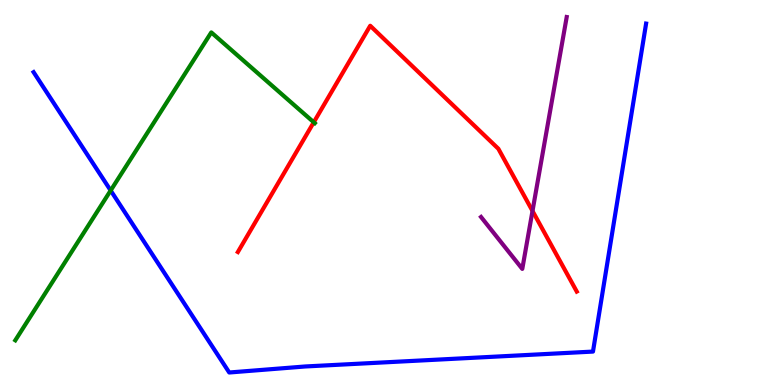[{'lines': ['blue', 'red'], 'intersections': []}, {'lines': ['green', 'red'], 'intersections': [{'x': 4.05, 'y': 6.82}]}, {'lines': ['purple', 'red'], 'intersections': [{'x': 6.87, 'y': 4.52}]}, {'lines': ['blue', 'green'], 'intersections': [{'x': 1.43, 'y': 5.05}]}, {'lines': ['blue', 'purple'], 'intersections': []}, {'lines': ['green', 'purple'], 'intersections': []}]